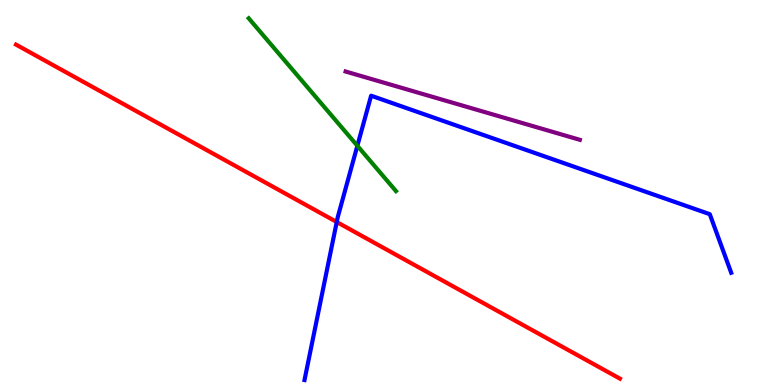[{'lines': ['blue', 'red'], 'intersections': [{'x': 4.34, 'y': 4.23}]}, {'lines': ['green', 'red'], 'intersections': []}, {'lines': ['purple', 'red'], 'intersections': []}, {'lines': ['blue', 'green'], 'intersections': [{'x': 4.61, 'y': 6.21}]}, {'lines': ['blue', 'purple'], 'intersections': []}, {'lines': ['green', 'purple'], 'intersections': []}]